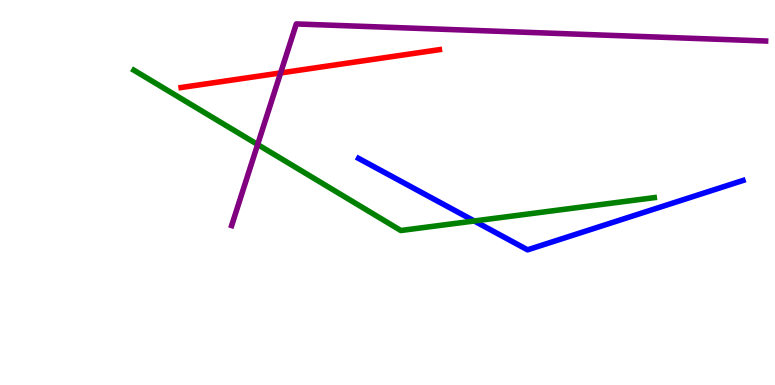[{'lines': ['blue', 'red'], 'intersections': []}, {'lines': ['green', 'red'], 'intersections': []}, {'lines': ['purple', 'red'], 'intersections': [{'x': 3.62, 'y': 8.11}]}, {'lines': ['blue', 'green'], 'intersections': [{'x': 6.12, 'y': 4.26}]}, {'lines': ['blue', 'purple'], 'intersections': []}, {'lines': ['green', 'purple'], 'intersections': [{'x': 3.32, 'y': 6.25}]}]